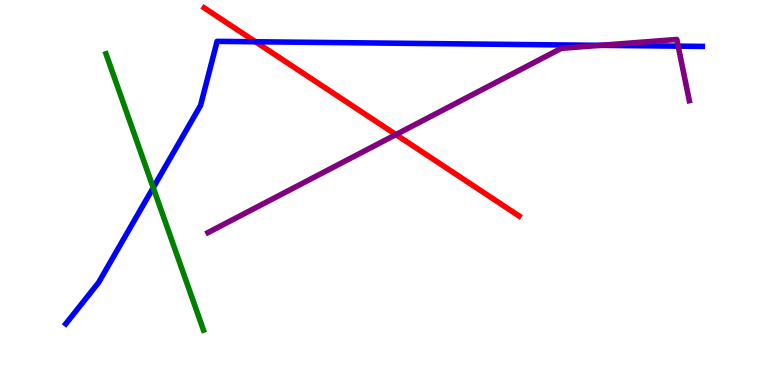[{'lines': ['blue', 'red'], 'intersections': [{'x': 3.3, 'y': 8.92}]}, {'lines': ['green', 'red'], 'intersections': []}, {'lines': ['purple', 'red'], 'intersections': [{'x': 5.11, 'y': 6.5}]}, {'lines': ['blue', 'green'], 'intersections': [{'x': 1.98, 'y': 5.13}]}, {'lines': ['blue', 'purple'], 'intersections': [{'x': 7.75, 'y': 8.82}, {'x': 8.75, 'y': 8.8}]}, {'lines': ['green', 'purple'], 'intersections': []}]